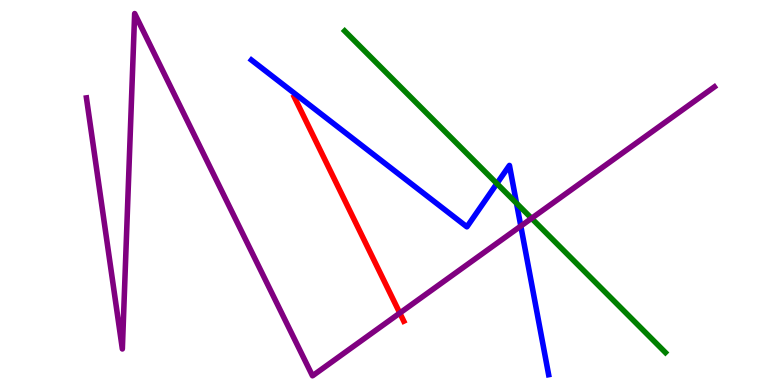[{'lines': ['blue', 'red'], 'intersections': []}, {'lines': ['green', 'red'], 'intersections': []}, {'lines': ['purple', 'red'], 'intersections': [{'x': 5.16, 'y': 1.87}]}, {'lines': ['blue', 'green'], 'intersections': [{'x': 6.41, 'y': 5.23}, {'x': 6.66, 'y': 4.72}]}, {'lines': ['blue', 'purple'], 'intersections': [{'x': 6.72, 'y': 4.13}]}, {'lines': ['green', 'purple'], 'intersections': [{'x': 6.86, 'y': 4.33}]}]